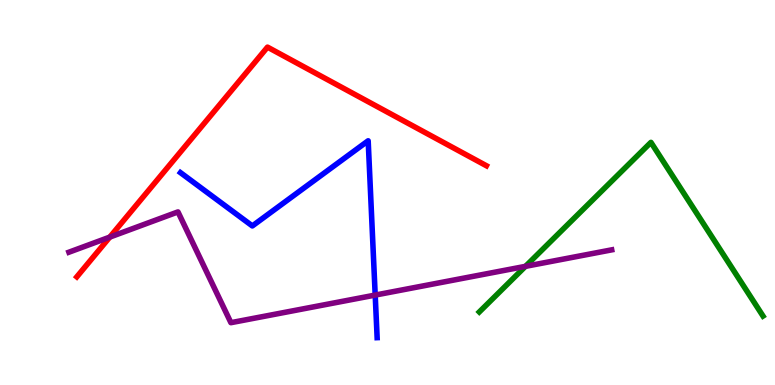[{'lines': ['blue', 'red'], 'intersections': []}, {'lines': ['green', 'red'], 'intersections': []}, {'lines': ['purple', 'red'], 'intersections': [{'x': 1.42, 'y': 3.84}]}, {'lines': ['blue', 'green'], 'intersections': []}, {'lines': ['blue', 'purple'], 'intersections': [{'x': 4.84, 'y': 2.34}]}, {'lines': ['green', 'purple'], 'intersections': [{'x': 6.78, 'y': 3.08}]}]